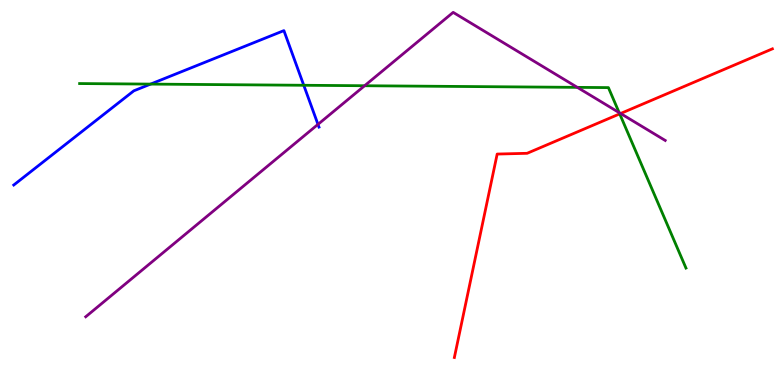[{'lines': ['blue', 'red'], 'intersections': []}, {'lines': ['green', 'red'], 'intersections': [{'x': 8.0, 'y': 7.04}]}, {'lines': ['purple', 'red'], 'intersections': [{'x': 8.01, 'y': 7.05}]}, {'lines': ['blue', 'green'], 'intersections': [{'x': 1.94, 'y': 7.82}, {'x': 3.92, 'y': 7.79}]}, {'lines': ['blue', 'purple'], 'intersections': [{'x': 4.1, 'y': 6.77}]}, {'lines': ['green', 'purple'], 'intersections': [{'x': 4.7, 'y': 7.77}, {'x': 7.45, 'y': 7.73}, {'x': 7.99, 'y': 7.07}]}]